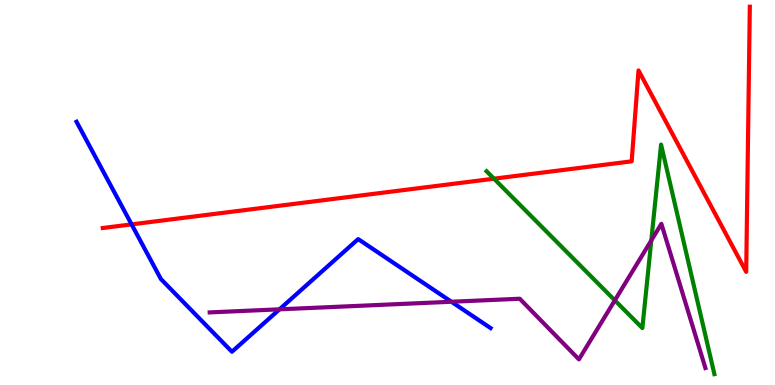[{'lines': ['blue', 'red'], 'intersections': [{'x': 1.7, 'y': 4.17}]}, {'lines': ['green', 'red'], 'intersections': [{'x': 6.37, 'y': 5.36}]}, {'lines': ['purple', 'red'], 'intersections': []}, {'lines': ['blue', 'green'], 'intersections': []}, {'lines': ['blue', 'purple'], 'intersections': [{'x': 3.61, 'y': 1.97}, {'x': 5.82, 'y': 2.16}]}, {'lines': ['green', 'purple'], 'intersections': [{'x': 7.93, 'y': 2.2}, {'x': 8.4, 'y': 3.76}]}]